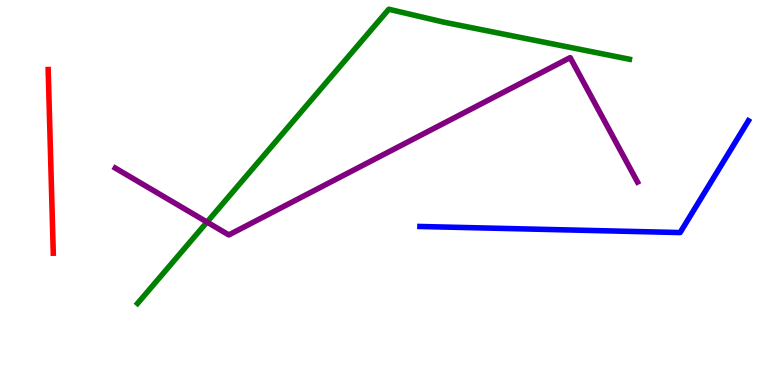[{'lines': ['blue', 'red'], 'intersections': []}, {'lines': ['green', 'red'], 'intersections': []}, {'lines': ['purple', 'red'], 'intersections': []}, {'lines': ['blue', 'green'], 'intersections': []}, {'lines': ['blue', 'purple'], 'intersections': []}, {'lines': ['green', 'purple'], 'intersections': [{'x': 2.67, 'y': 4.23}]}]